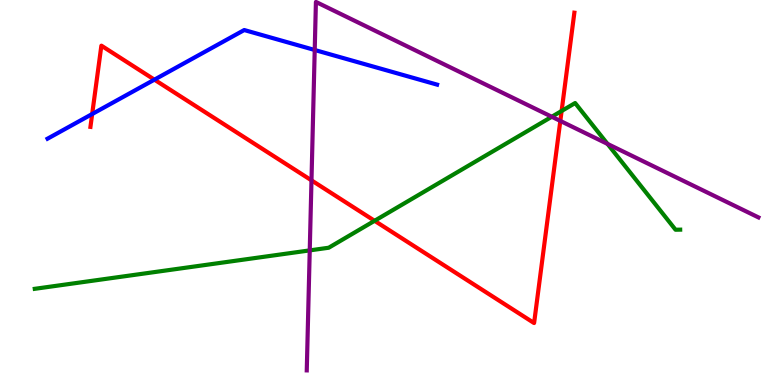[{'lines': ['blue', 'red'], 'intersections': [{'x': 1.19, 'y': 7.04}, {'x': 1.99, 'y': 7.93}]}, {'lines': ['green', 'red'], 'intersections': [{'x': 4.83, 'y': 4.27}, {'x': 7.25, 'y': 7.12}]}, {'lines': ['purple', 'red'], 'intersections': [{'x': 4.02, 'y': 5.32}, {'x': 7.23, 'y': 6.86}]}, {'lines': ['blue', 'green'], 'intersections': []}, {'lines': ['blue', 'purple'], 'intersections': [{'x': 4.06, 'y': 8.7}]}, {'lines': ['green', 'purple'], 'intersections': [{'x': 4.0, 'y': 3.5}, {'x': 7.12, 'y': 6.97}, {'x': 7.84, 'y': 6.26}]}]